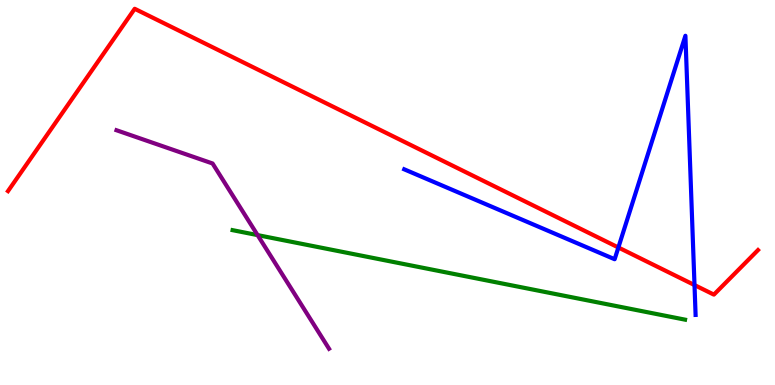[{'lines': ['blue', 'red'], 'intersections': [{'x': 7.98, 'y': 3.57}, {'x': 8.96, 'y': 2.6}]}, {'lines': ['green', 'red'], 'intersections': []}, {'lines': ['purple', 'red'], 'intersections': []}, {'lines': ['blue', 'green'], 'intersections': []}, {'lines': ['blue', 'purple'], 'intersections': []}, {'lines': ['green', 'purple'], 'intersections': [{'x': 3.32, 'y': 3.89}]}]